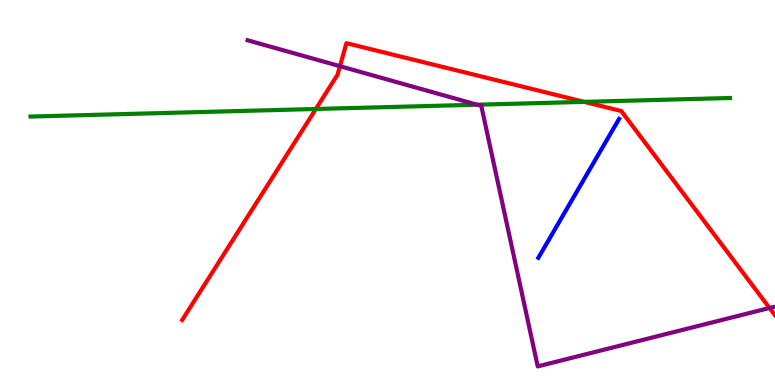[{'lines': ['blue', 'red'], 'intersections': []}, {'lines': ['green', 'red'], 'intersections': [{'x': 4.08, 'y': 7.17}, {'x': 7.54, 'y': 7.35}]}, {'lines': ['purple', 'red'], 'intersections': [{'x': 4.39, 'y': 8.28}, {'x': 9.93, 'y': 2.0}]}, {'lines': ['blue', 'green'], 'intersections': []}, {'lines': ['blue', 'purple'], 'intersections': []}, {'lines': ['green', 'purple'], 'intersections': [{'x': 6.16, 'y': 7.28}]}]